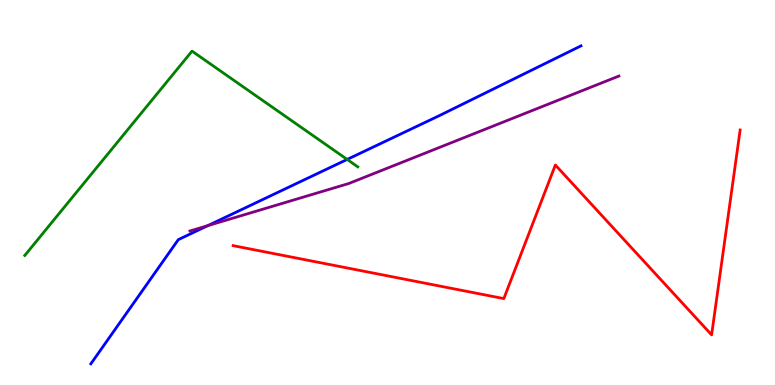[{'lines': ['blue', 'red'], 'intersections': []}, {'lines': ['green', 'red'], 'intersections': []}, {'lines': ['purple', 'red'], 'intersections': []}, {'lines': ['blue', 'green'], 'intersections': [{'x': 4.48, 'y': 5.86}]}, {'lines': ['blue', 'purple'], 'intersections': [{'x': 2.68, 'y': 4.14}]}, {'lines': ['green', 'purple'], 'intersections': []}]